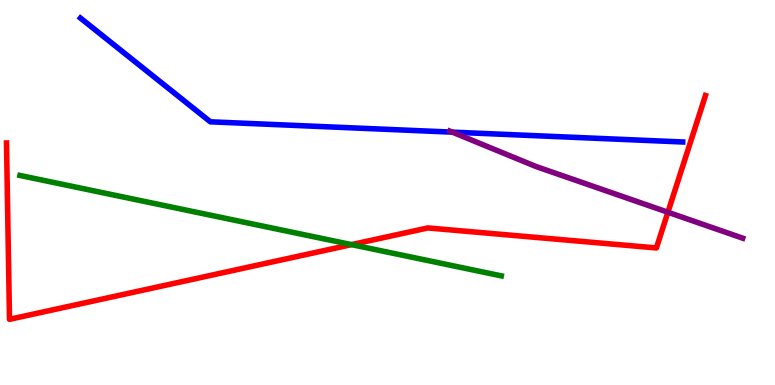[{'lines': ['blue', 'red'], 'intersections': []}, {'lines': ['green', 'red'], 'intersections': [{'x': 4.54, 'y': 3.65}]}, {'lines': ['purple', 'red'], 'intersections': [{'x': 8.62, 'y': 4.49}]}, {'lines': ['blue', 'green'], 'intersections': []}, {'lines': ['blue', 'purple'], 'intersections': [{'x': 5.84, 'y': 6.57}]}, {'lines': ['green', 'purple'], 'intersections': []}]